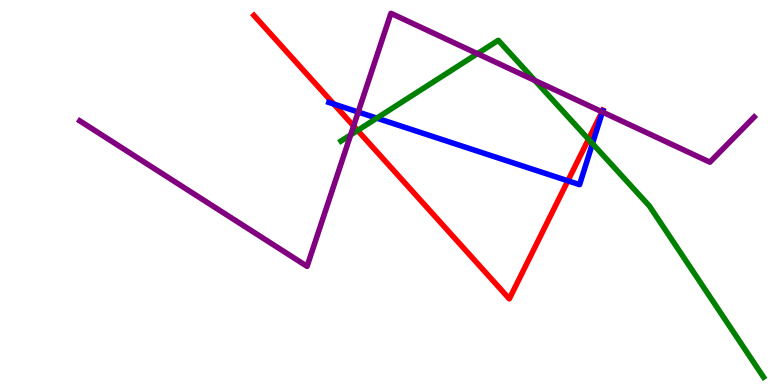[{'lines': ['blue', 'red'], 'intersections': [{'x': 4.31, 'y': 7.3}, {'x': 7.33, 'y': 5.3}]}, {'lines': ['green', 'red'], 'intersections': [{'x': 4.61, 'y': 6.61}, {'x': 7.59, 'y': 6.38}]}, {'lines': ['purple', 'red'], 'intersections': [{'x': 4.56, 'y': 6.73}, {'x': 7.77, 'y': 7.09}]}, {'lines': ['blue', 'green'], 'intersections': [{'x': 4.86, 'y': 6.93}, {'x': 7.64, 'y': 6.27}]}, {'lines': ['blue', 'purple'], 'intersections': [{'x': 4.62, 'y': 7.09}, {'x': 7.77, 'y': 7.09}]}, {'lines': ['green', 'purple'], 'intersections': [{'x': 4.52, 'y': 6.5}, {'x': 6.16, 'y': 8.61}, {'x': 6.9, 'y': 7.91}]}]